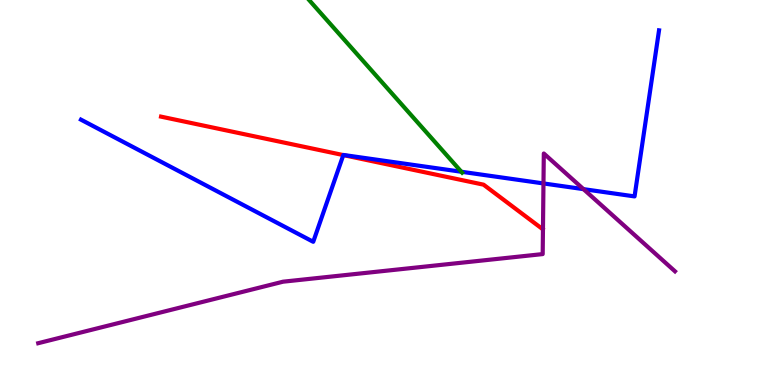[{'lines': ['blue', 'red'], 'intersections': [{'x': 4.43, 'y': 5.97}]}, {'lines': ['green', 'red'], 'intersections': []}, {'lines': ['purple', 'red'], 'intersections': []}, {'lines': ['blue', 'green'], 'intersections': [{'x': 5.95, 'y': 5.54}]}, {'lines': ['blue', 'purple'], 'intersections': [{'x': 7.01, 'y': 5.24}, {'x': 7.53, 'y': 5.09}]}, {'lines': ['green', 'purple'], 'intersections': []}]